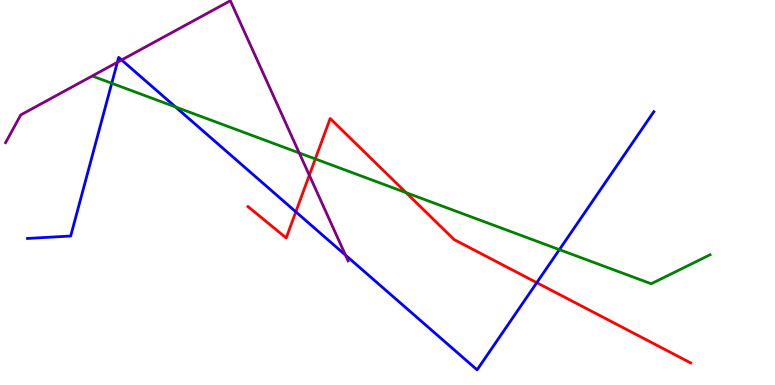[{'lines': ['blue', 'red'], 'intersections': [{'x': 3.82, 'y': 4.5}, {'x': 6.93, 'y': 2.66}]}, {'lines': ['green', 'red'], 'intersections': [{'x': 4.07, 'y': 5.87}, {'x': 5.24, 'y': 5.0}]}, {'lines': ['purple', 'red'], 'intersections': [{'x': 3.99, 'y': 5.45}]}, {'lines': ['blue', 'green'], 'intersections': [{'x': 1.44, 'y': 7.84}, {'x': 2.27, 'y': 7.22}, {'x': 7.22, 'y': 3.52}]}, {'lines': ['blue', 'purple'], 'intersections': [{'x': 1.51, 'y': 8.38}, {'x': 1.57, 'y': 8.44}, {'x': 4.46, 'y': 3.37}]}, {'lines': ['green', 'purple'], 'intersections': [{'x': 3.86, 'y': 6.03}]}]